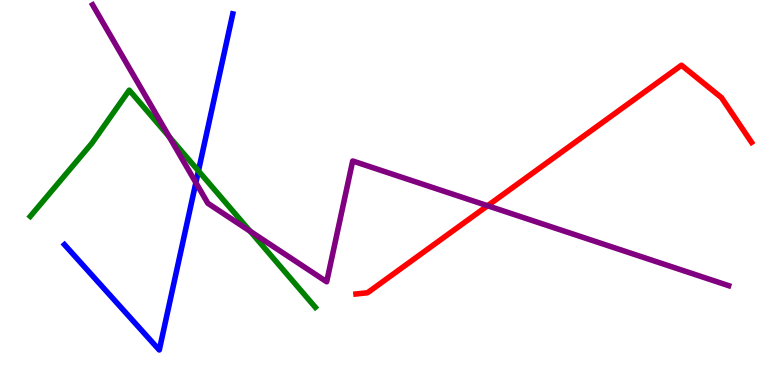[{'lines': ['blue', 'red'], 'intersections': []}, {'lines': ['green', 'red'], 'intersections': []}, {'lines': ['purple', 'red'], 'intersections': [{'x': 6.29, 'y': 4.66}]}, {'lines': ['blue', 'green'], 'intersections': [{'x': 2.56, 'y': 5.56}]}, {'lines': ['blue', 'purple'], 'intersections': [{'x': 2.53, 'y': 5.26}]}, {'lines': ['green', 'purple'], 'intersections': [{'x': 2.18, 'y': 6.45}, {'x': 3.23, 'y': 3.99}]}]